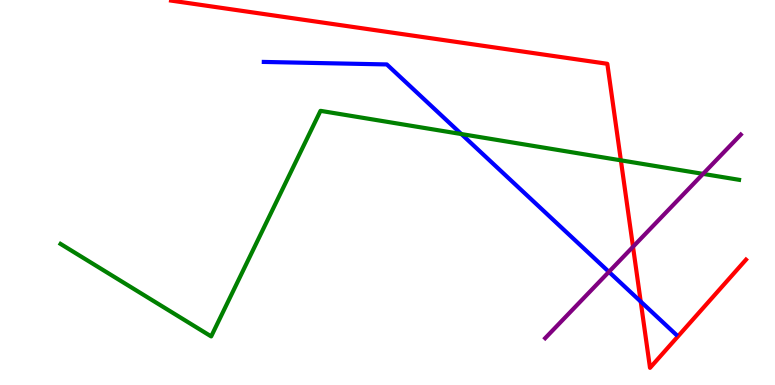[{'lines': ['blue', 'red'], 'intersections': [{'x': 8.27, 'y': 2.17}]}, {'lines': ['green', 'red'], 'intersections': [{'x': 8.01, 'y': 5.84}]}, {'lines': ['purple', 'red'], 'intersections': [{'x': 8.17, 'y': 3.59}]}, {'lines': ['blue', 'green'], 'intersections': [{'x': 5.95, 'y': 6.52}]}, {'lines': ['blue', 'purple'], 'intersections': [{'x': 7.86, 'y': 2.94}]}, {'lines': ['green', 'purple'], 'intersections': [{'x': 9.07, 'y': 5.48}]}]